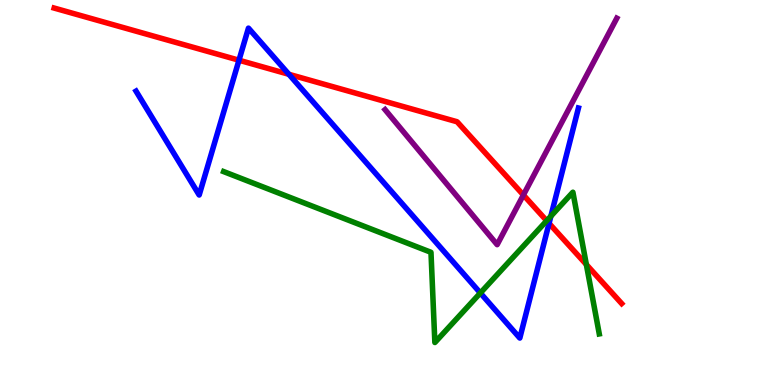[{'lines': ['blue', 'red'], 'intersections': [{'x': 3.08, 'y': 8.44}, {'x': 3.73, 'y': 8.07}, {'x': 7.08, 'y': 4.2}]}, {'lines': ['green', 'red'], 'intersections': [{'x': 7.05, 'y': 4.27}, {'x': 7.57, 'y': 3.13}]}, {'lines': ['purple', 'red'], 'intersections': [{'x': 6.75, 'y': 4.94}]}, {'lines': ['blue', 'green'], 'intersections': [{'x': 6.2, 'y': 2.39}, {'x': 7.11, 'y': 4.38}]}, {'lines': ['blue', 'purple'], 'intersections': []}, {'lines': ['green', 'purple'], 'intersections': []}]